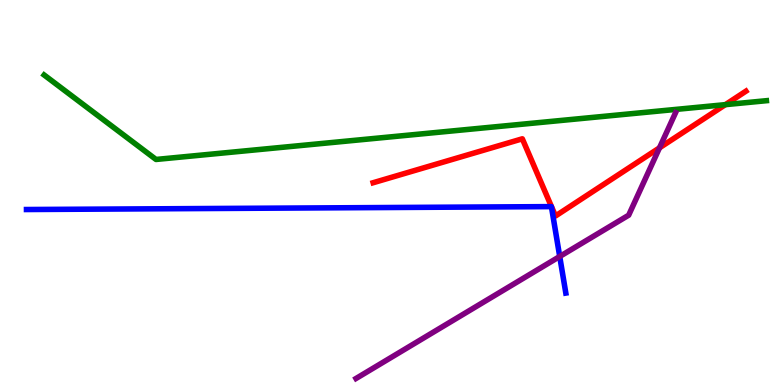[{'lines': ['blue', 'red'], 'intersections': []}, {'lines': ['green', 'red'], 'intersections': [{'x': 9.36, 'y': 7.28}]}, {'lines': ['purple', 'red'], 'intersections': [{'x': 8.51, 'y': 6.16}]}, {'lines': ['blue', 'green'], 'intersections': []}, {'lines': ['blue', 'purple'], 'intersections': [{'x': 7.22, 'y': 3.34}]}, {'lines': ['green', 'purple'], 'intersections': []}]